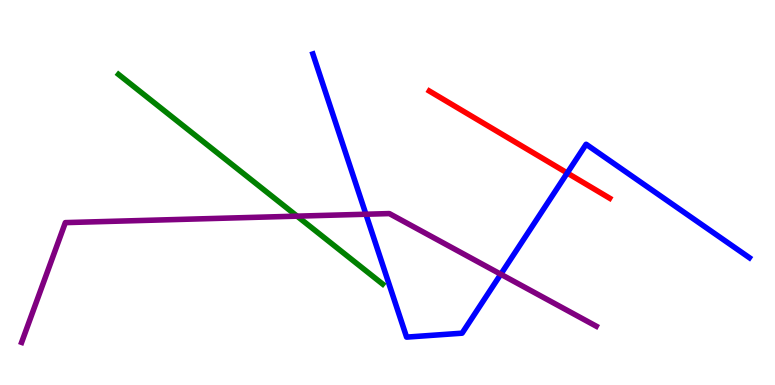[{'lines': ['blue', 'red'], 'intersections': [{'x': 7.32, 'y': 5.51}]}, {'lines': ['green', 'red'], 'intersections': []}, {'lines': ['purple', 'red'], 'intersections': []}, {'lines': ['blue', 'green'], 'intersections': []}, {'lines': ['blue', 'purple'], 'intersections': [{'x': 4.72, 'y': 4.44}, {'x': 6.46, 'y': 2.88}]}, {'lines': ['green', 'purple'], 'intersections': [{'x': 3.83, 'y': 4.39}]}]